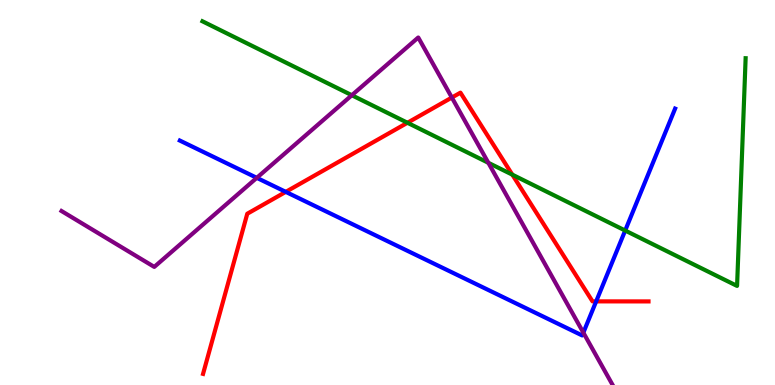[{'lines': ['blue', 'red'], 'intersections': [{'x': 3.69, 'y': 5.02}, {'x': 7.69, 'y': 2.17}]}, {'lines': ['green', 'red'], 'intersections': [{'x': 5.26, 'y': 6.81}, {'x': 6.61, 'y': 5.46}]}, {'lines': ['purple', 'red'], 'intersections': [{'x': 5.83, 'y': 7.47}]}, {'lines': ['blue', 'green'], 'intersections': [{'x': 8.07, 'y': 4.01}]}, {'lines': ['blue', 'purple'], 'intersections': [{'x': 3.31, 'y': 5.38}, {'x': 7.53, 'y': 1.36}]}, {'lines': ['green', 'purple'], 'intersections': [{'x': 4.54, 'y': 7.53}, {'x': 6.3, 'y': 5.77}]}]